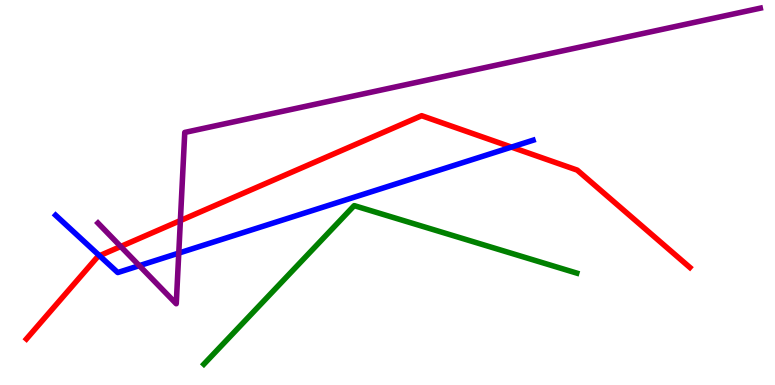[{'lines': ['blue', 'red'], 'intersections': [{'x': 1.28, 'y': 3.36}, {'x': 6.6, 'y': 6.18}]}, {'lines': ['green', 'red'], 'intersections': []}, {'lines': ['purple', 'red'], 'intersections': [{'x': 1.56, 'y': 3.6}, {'x': 2.33, 'y': 4.27}]}, {'lines': ['blue', 'green'], 'intersections': []}, {'lines': ['blue', 'purple'], 'intersections': [{'x': 1.8, 'y': 3.1}, {'x': 2.31, 'y': 3.43}]}, {'lines': ['green', 'purple'], 'intersections': []}]